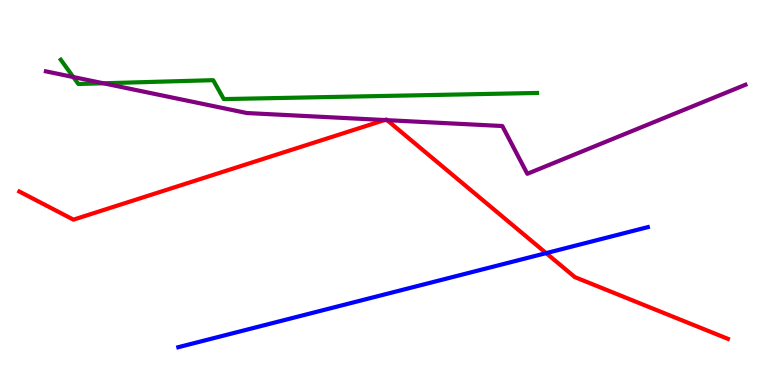[{'lines': ['blue', 'red'], 'intersections': [{'x': 7.05, 'y': 3.43}]}, {'lines': ['green', 'red'], 'intersections': []}, {'lines': ['purple', 'red'], 'intersections': [{'x': 4.96, 'y': 6.88}, {'x': 5.0, 'y': 6.88}]}, {'lines': ['blue', 'green'], 'intersections': []}, {'lines': ['blue', 'purple'], 'intersections': []}, {'lines': ['green', 'purple'], 'intersections': [{'x': 0.946, 'y': 8.0}, {'x': 1.33, 'y': 7.84}]}]